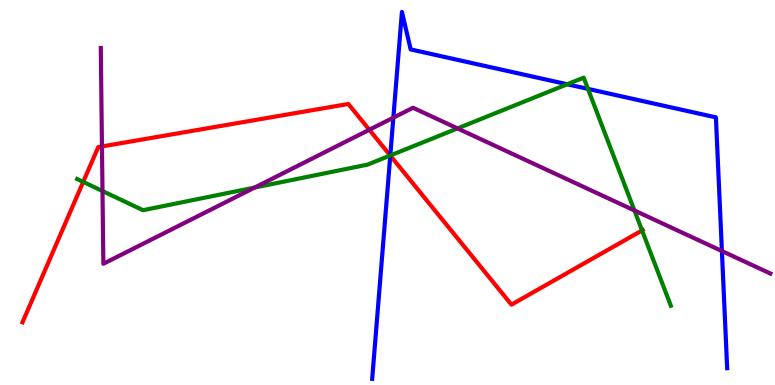[{'lines': ['blue', 'red'], 'intersections': [{'x': 5.04, 'y': 5.96}]}, {'lines': ['green', 'red'], 'intersections': [{'x': 1.07, 'y': 5.28}, {'x': 5.04, 'y': 5.96}, {'x': 8.28, 'y': 4.01}]}, {'lines': ['purple', 'red'], 'intersections': [{'x': 1.32, 'y': 6.2}, {'x': 4.77, 'y': 6.63}]}, {'lines': ['blue', 'green'], 'intersections': [{'x': 5.04, 'y': 5.96}, {'x': 7.32, 'y': 7.81}, {'x': 7.59, 'y': 7.69}]}, {'lines': ['blue', 'purple'], 'intersections': [{'x': 5.08, 'y': 6.94}, {'x': 9.31, 'y': 3.48}]}, {'lines': ['green', 'purple'], 'intersections': [{'x': 1.32, 'y': 5.04}, {'x': 3.29, 'y': 5.13}, {'x': 5.9, 'y': 6.66}, {'x': 8.19, 'y': 4.53}]}]